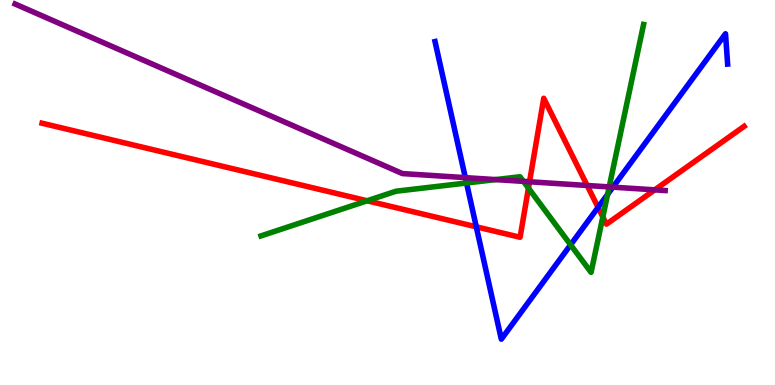[{'lines': ['blue', 'red'], 'intersections': [{'x': 6.15, 'y': 4.11}, {'x': 7.72, 'y': 4.61}]}, {'lines': ['green', 'red'], 'intersections': [{'x': 4.74, 'y': 4.79}, {'x': 6.82, 'y': 5.11}, {'x': 7.78, 'y': 4.37}]}, {'lines': ['purple', 'red'], 'intersections': [{'x': 6.83, 'y': 5.28}, {'x': 7.58, 'y': 5.18}, {'x': 8.45, 'y': 5.07}]}, {'lines': ['blue', 'green'], 'intersections': [{'x': 6.02, 'y': 5.25}, {'x': 7.36, 'y': 3.64}, {'x': 7.84, 'y': 4.95}]}, {'lines': ['blue', 'purple'], 'intersections': [{'x': 6.0, 'y': 5.39}, {'x': 7.91, 'y': 5.14}]}, {'lines': ['green', 'purple'], 'intersections': [{'x': 6.4, 'y': 5.34}, {'x': 6.75, 'y': 5.29}, {'x': 7.86, 'y': 5.15}]}]